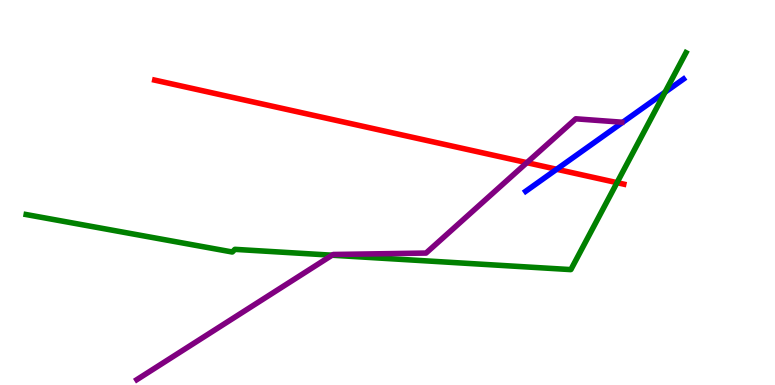[{'lines': ['blue', 'red'], 'intersections': [{'x': 7.18, 'y': 5.6}]}, {'lines': ['green', 'red'], 'intersections': [{'x': 7.96, 'y': 5.26}]}, {'lines': ['purple', 'red'], 'intersections': [{'x': 6.8, 'y': 5.78}]}, {'lines': ['blue', 'green'], 'intersections': [{'x': 8.58, 'y': 7.61}]}, {'lines': ['blue', 'purple'], 'intersections': []}, {'lines': ['green', 'purple'], 'intersections': [{'x': 4.28, 'y': 3.37}]}]